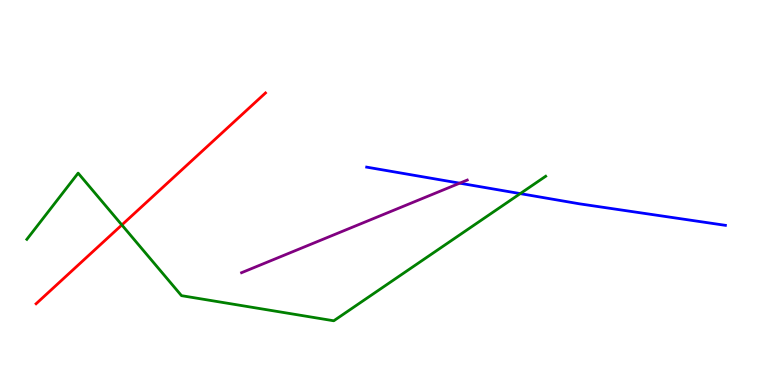[{'lines': ['blue', 'red'], 'intersections': []}, {'lines': ['green', 'red'], 'intersections': [{'x': 1.57, 'y': 4.16}]}, {'lines': ['purple', 'red'], 'intersections': []}, {'lines': ['blue', 'green'], 'intersections': [{'x': 6.71, 'y': 4.97}]}, {'lines': ['blue', 'purple'], 'intersections': [{'x': 5.93, 'y': 5.24}]}, {'lines': ['green', 'purple'], 'intersections': []}]